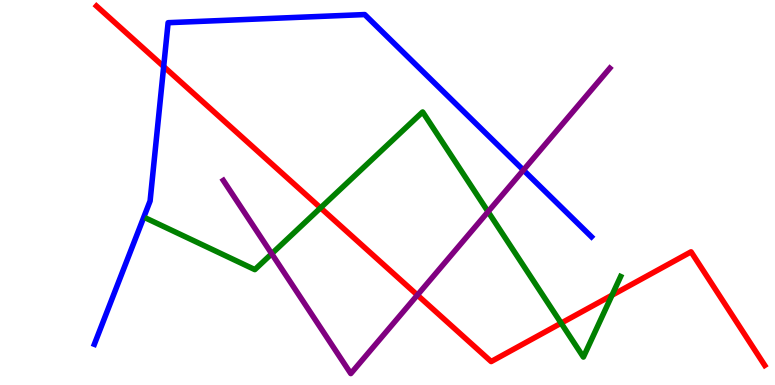[{'lines': ['blue', 'red'], 'intersections': [{'x': 2.11, 'y': 8.27}]}, {'lines': ['green', 'red'], 'intersections': [{'x': 4.14, 'y': 4.6}, {'x': 7.24, 'y': 1.61}, {'x': 7.9, 'y': 2.33}]}, {'lines': ['purple', 'red'], 'intersections': [{'x': 5.39, 'y': 2.34}]}, {'lines': ['blue', 'green'], 'intersections': []}, {'lines': ['blue', 'purple'], 'intersections': [{'x': 6.75, 'y': 5.58}]}, {'lines': ['green', 'purple'], 'intersections': [{'x': 3.51, 'y': 3.41}, {'x': 6.3, 'y': 4.5}]}]